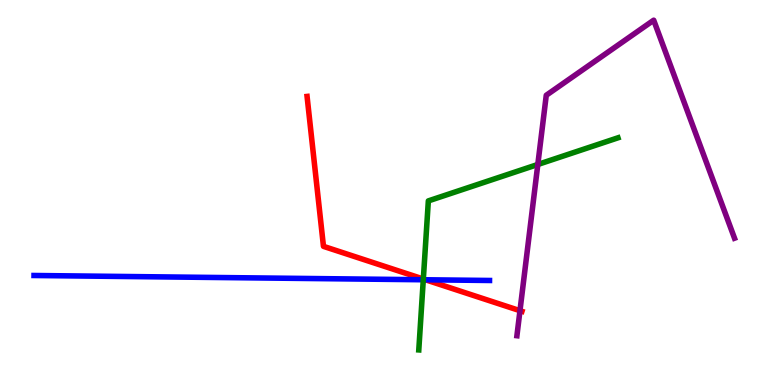[{'lines': ['blue', 'red'], 'intersections': [{'x': 5.49, 'y': 2.73}]}, {'lines': ['green', 'red'], 'intersections': [{'x': 5.46, 'y': 2.75}]}, {'lines': ['purple', 'red'], 'intersections': [{'x': 6.71, 'y': 1.93}]}, {'lines': ['blue', 'green'], 'intersections': [{'x': 5.46, 'y': 2.73}]}, {'lines': ['blue', 'purple'], 'intersections': []}, {'lines': ['green', 'purple'], 'intersections': [{'x': 6.94, 'y': 5.73}]}]